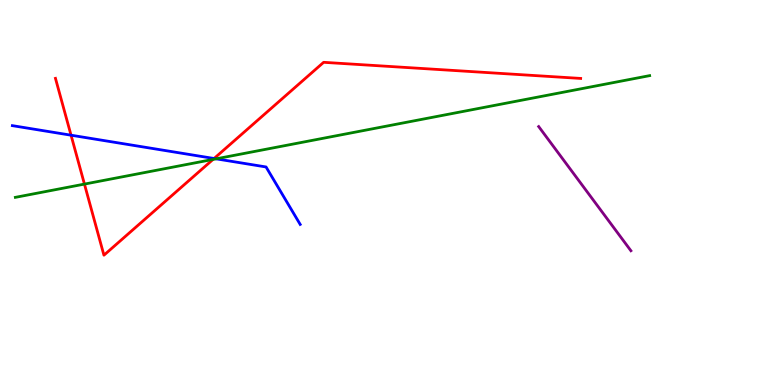[{'lines': ['blue', 'red'], 'intersections': [{'x': 0.917, 'y': 6.49}, {'x': 2.76, 'y': 5.88}]}, {'lines': ['green', 'red'], 'intersections': [{'x': 1.09, 'y': 5.22}, {'x': 2.75, 'y': 5.86}]}, {'lines': ['purple', 'red'], 'intersections': []}, {'lines': ['blue', 'green'], 'intersections': [{'x': 2.79, 'y': 5.87}]}, {'lines': ['blue', 'purple'], 'intersections': []}, {'lines': ['green', 'purple'], 'intersections': []}]